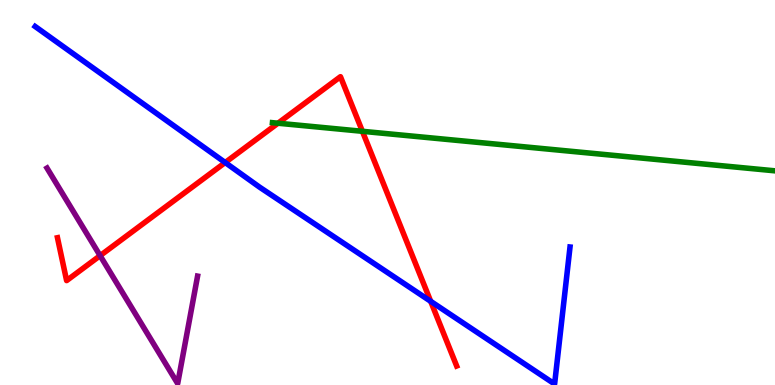[{'lines': ['blue', 'red'], 'intersections': [{'x': 2.91, 'y': 5.78}, {'x': 5.56, 'y': 2.17}]}, {'lines': ['green', 'red'], 'intersections': [{'x': 3.59, 'y': 6.8}, {'x': 4.68, 'y': 6.59}]}, {'lines': ['purple', 'red'], 'intersections': [{'x': 1.29, 'y': 3.36}]}, {'lines': ['blue', 'green'], 'intersections': []}, {'lines': ['blue', 'purple'], 'intersections': []}, {'lines': ['green', 'purple'], 'intersections': []}]